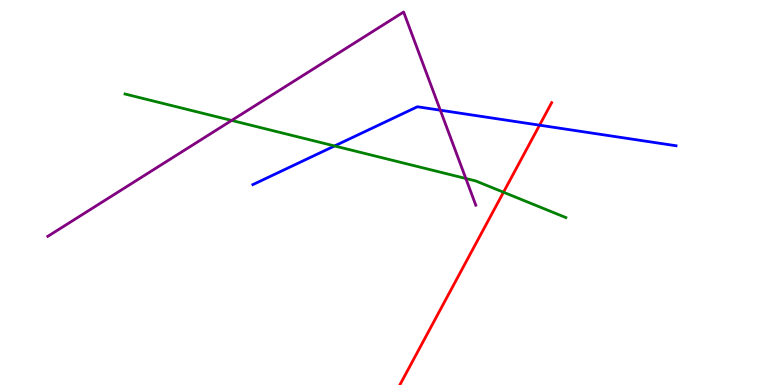[{'lines': ['blue', 'red'], 'intersections': [{'x': 6.96, 'y': 6.75}]}, {'lines': ['green', 'red'], 'intersections': [{'x': 6.5, 'y': 5.01}]}, {'lines': ['purple', 'red'], 'intersections': []}, {'lines': ['blue', 'green'], 'intersections': [{'x': 4.32, 'y': 6.21}]}, {'lines': ['blue', 'purple'], 'intersections': [{'x': 5.68, 'y': 7.14}]}, {'lines': ['green', 'purple'], 'intersections': [{'x': 2.99, 'y': 6.87}, {'x': 6.01, 'y': 5.36}]}]